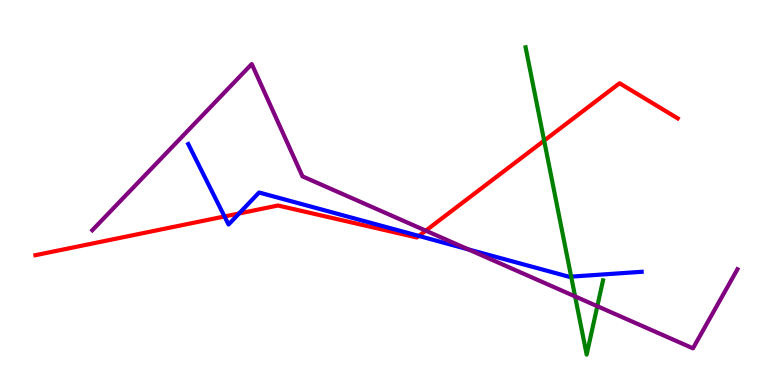[{'lines': ['blue', 'red'], 'intersections': [{'x': 2.9, 'y': 4.38}, {'x': 3.08, 'y': 4.46}, {'x': 5.4, 'y': 3.87}]}, {'lines': ['green', 'red'], 'intersections': [{'x': 7.02, 'y': 6.35}]}, {'lines': ['purple', 'red'], 'intersections': [{'x': 5.49, 'y': 4.01}]}, {'lines': ['blue', 'green'], 'intersections': [{'x': 7.37, 'y': 2.81}]}, {'lines': ['blue', 'purple'], 'intersections': [{'x': 6.04, 'y': 3.52}]}, {'lines': ['green', 'purple'], 'intersections': [{'x': 7.42, 'y': 2.3}, {'x': 7.71, 'y': 2.05}]}]